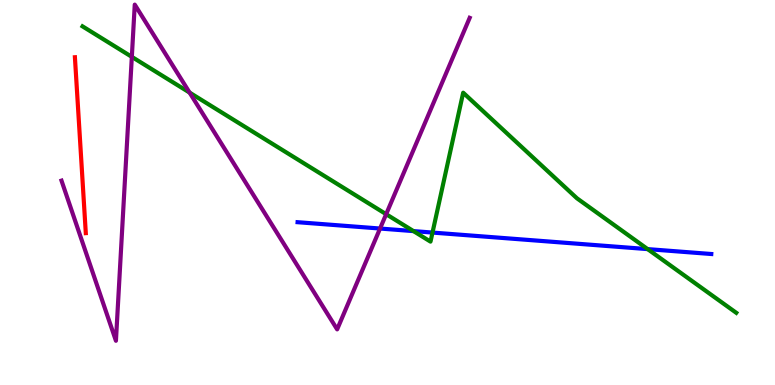[{'lines': ['blue', 'red'], 'intersections': []}, {'lines': ['green', 'red'], 'intersections': []}, {'lines': ['purple', 'red'], 'intersections': []}, {'lines': ['blue', 'green'], 'intersections': [{'x': 5.34, 'y': 4.0}, {'x': 5.58, 'y': 3.96}, {'x': 8.36, 'y': 3.53}]}, {'lines': ['blue', 'purple'], 'intersections': [{'x': 4.9, 'y': 4.06}]}, {'lines': ['green', 'purple'], 'intersections': [{'x': 1.7, 'y': 8.52}, {'x': 2.45, 'y': 7.6}, {'x': 4.98, 'y': 4.44}]}]